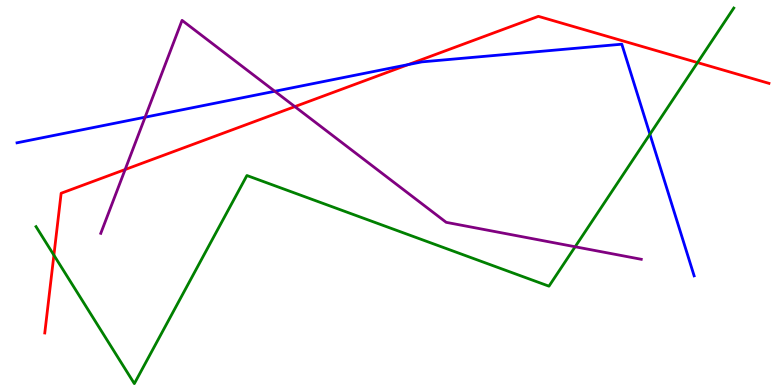[{'lines': ['blue', 'red'], 'intersections': [{'x': 5.27, 'y': 8.32}]}, {'lines': ['green', 'red'], 'intersections': [{'x': 0.695, 'y': 3.37}, {'x': 9.0, 'y': 8.37}]}, {'lines': ['purple', 'red'], 'intersections': [{'x': 1.61, 'y': 5.6}, {'x': 3.8, 'y': 7.23}]}, {'lines': ['blue', 'green'], 'intersections': [{'x': 8.39, 'y': 6.51}]}, {'lines': ['blue', 'purple'], 'intersections': [{'x': 1.87, 'y': 6.96}, {'x': 3.55, 'y': 7.63}]}, {'lines': ['green', 'purple'], 'intersections': [{'x': 7.42, 'y': 3.59}]}]